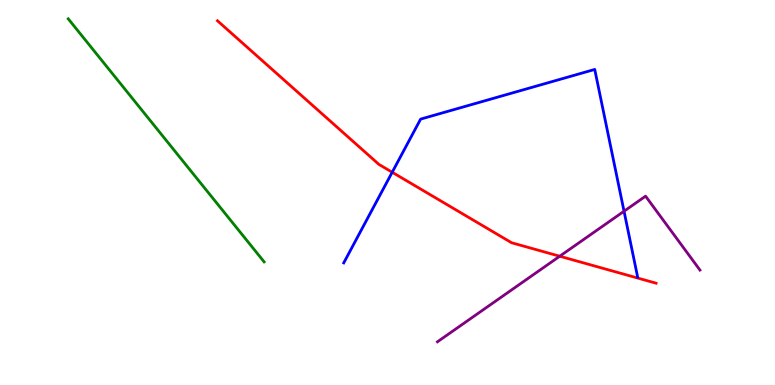[{'lines': ['blue', 'red'], 'intersections': [{'x': 5.06, 'y': 5.53}]}, {'lines': ['green', 'red'], 'intersections': []}, {'lines': ['purple', 'red'], 'intersections': [{'x': 7.22, 'y': 3.34}]}, {'lines': ['blue', 'green'], 'intersections': []}, {'lines': ['blue', 'purple'], 'intersections': [{'x': 8.05, 'y': 4.51}]}, {'lines': ['green', 'purple'], 'intersections': []}]